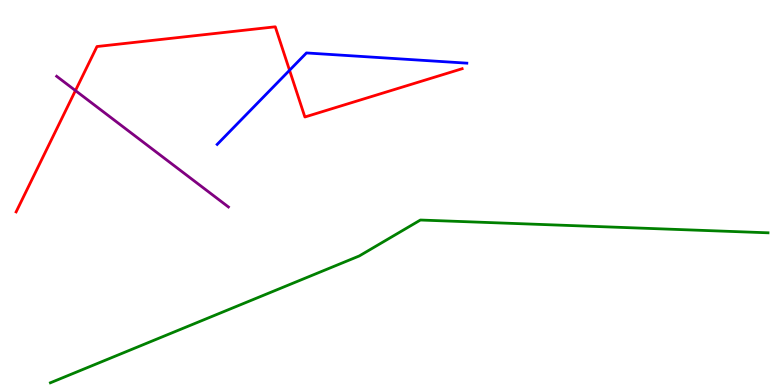[{'lines': ['blue', 'red'], 'intersections': [{'x': 3.74, 'y': 8.17}]}, {'lines': ['green', 'red'], 'intersections': []}, {'lines': ['purple', 'red'], 'intersections': [{'x': 0.973, 'y': 7.65}]}, {'lines': ['blue', 'green'], 'intersections': []}, {'lines': ['blue', 'purple'], 'intersections': []}, {'lines': ['green', 'purple'], 'intersections': []}]